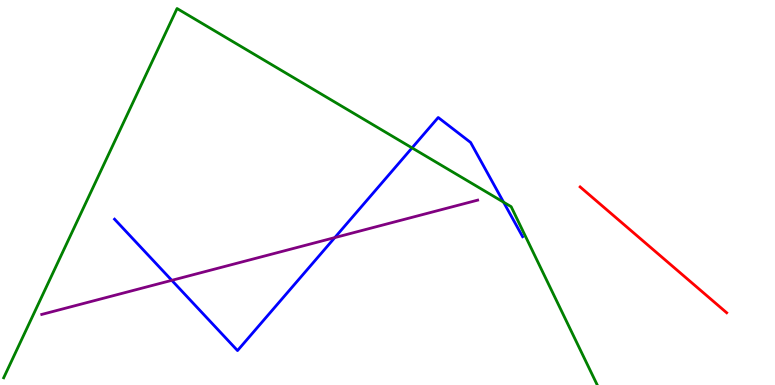[{'lines': ['blue', 'red'], 'intersections': []}, {'lines': ['green', 'red'], 'intersections': []}, {'lines': ['purple', 'red'], 'intersections': []}, {'lines': ['blue', 'green'], 'intersections': [{'x': 5.32, 'y': 6.16}, {'x': 6.5, 'y': 4.75}]}, {'lines': ['blue', 'purple'], 'intersections': [{'x': 2.22, 'y': 2.72}, {'x': 4.32, 'y': 3.83}]}, {'lines': ['green', 'purple'], 'intersections': []}]